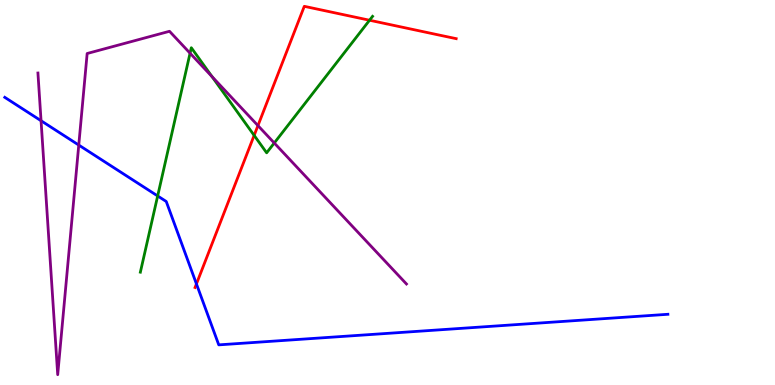[{'lines': ['blue', 'red'], 'intersections': [{'x': 2.53, 'y': 2.63}]}, {'lines': ['green', 'red'], 'intersections': [{'x': 3.28, 'y': 6.48}, {'x': 4.77, 'y': 9.47}]}, {'lines': ['purple', 'red'], 'intersections': [{'x': 3.33, 'y': 6.74}]}, {'lines': ['blue', 'green'], 'intersections': [{'x': 2.03, 'y': 4.91}]}, {'lines': ['blue', 'purple'], 'intersections': [{'x': 0.53, 'y': 6.86}, {'x': 1.02, 'y': 6.23}]}, {'lines': ['green', 'purple'], 'intersections': [{'x': 2.45, 'y': 8.62}, {'x': 2.74, 'y': 8.01}, {'x': 3.54, 'y': 6.29}]}]